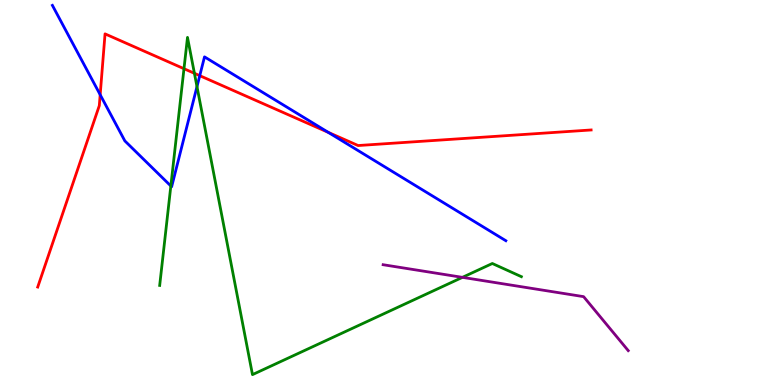[{'lines': ['blue', 'red'], 'intersections': [{'x': 1.29, 'y': 7.54}, {'x': 2.58, 'y': 8.03}, {'x': 4.24, 'y': 6.56}]}, {'lines': ['green', 'red'], 'intersections': [{'x': 2.37, 'y': 8.22}, {'x': 2.51, 'y': 8.1}]}, {'lines': ['purple', 'red'], 'intersections': []}, {'lines': ['blue', 'green'], 'intersections': [{'x': 2.2, 'y': 5.17}, {'x': 2.54, 'y': 7.75}]}, {'lines': ['blue', 'purple'], 'intersections': []}, {'lines': ['green', 'purple'], 'intersections': [{'x': 5.97, 'y': 2.8}]}]